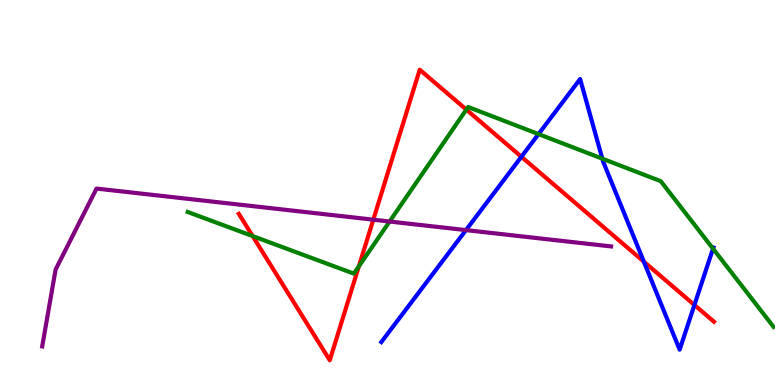[{'lines': ['blue', 'red'], 'intersections': [{'x': 6.73, 'y': 5.93}, {'x': 8.31, 'y': 3.2}, {'x': 8.96, 'y': 2.08}]}, {'lines': ['green', 'red'], 'intersections': [{'x': 3.26, 'y': 3.87}, {'x': 4.63, 'y': 3.08}, {'x': 6.02, 'y': 7.15}]}, {'lines': ['purple', 'red'], 'intersections': [{'x': 4.82, 'y': 4.29}]}, {'lines': ['blue', 'green'], 'intersections': [{'x': 6.95, 'y': 6.52}, {'x': 7.77, 'y': 5.88}, {'x': 9.2, 'y': 3.54}]}, {'lines': ['blue', 'purple'], 'intersections': [{'x': 6.01, 'y': 4.02}]}, {'lines': ['green', 'purple'], 'intersections': [{'x': 5.03, 'y': 4.25}]}]